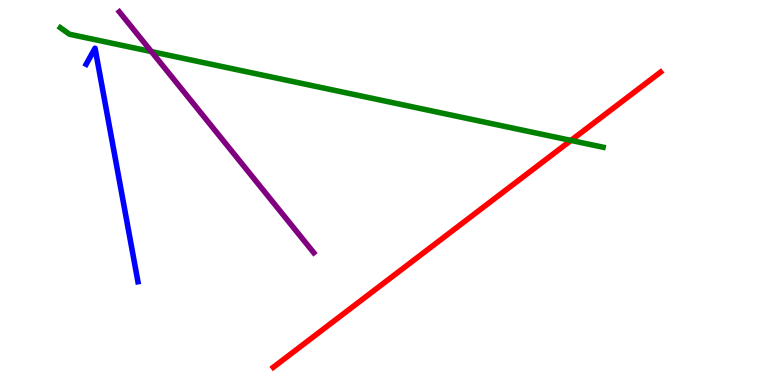[{'lines': ['blue', 'red'], 'intersections': []}, {'lines': ['green', 'red'], 'intersections': [{'x': 7.37, 'y': 6.35}]}, {'lines': ['purple', 'red'], 'intersections': []}, {'lines': ['blue', 'green'], 'intersections': []}, {'lines': ['blue', 'purple'], 'intersections': []}, {'lines': ['green', 'purple'], 'intersections': [{'x': 1.95, 'y': 8.66}]}]